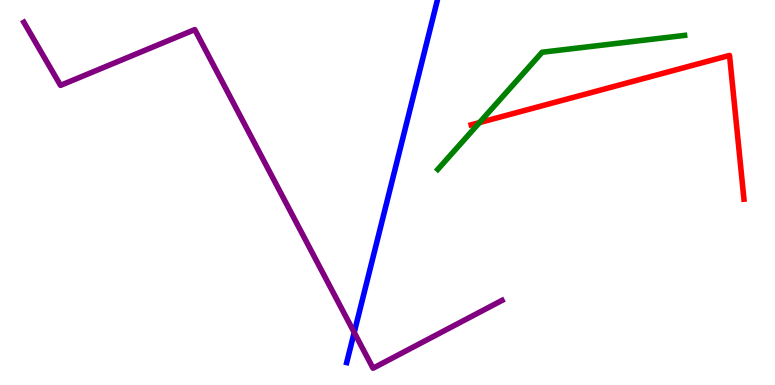[{'lines': ['blue', 'red'], 'intersections': []}, {'lines': ['green', 'red'], 'intersections': [{'x': 6.19, 'y': 6.82}]}, {'lines': ['purple', 'red'], 'intersections': []}, {'lines': ['blue', 'green'], 'intersections': []}, {'lines': ['blue', 'purple'], 'intersections': [{'x': 4.57, 'y': 1.36}]}, {'lines': ['green', 'purple'], 'intersections': []}]